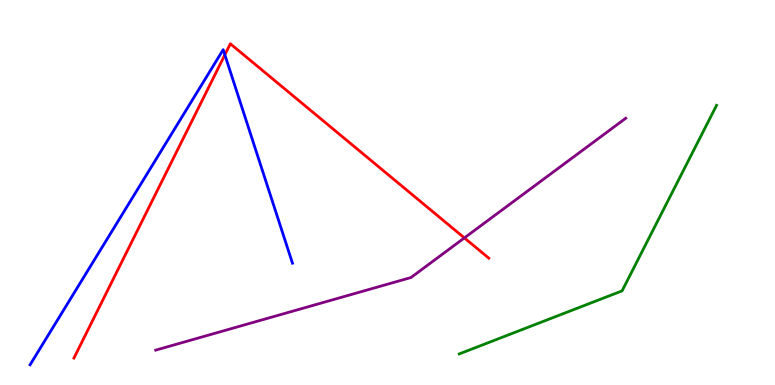[{'lines': ['blue', 'red'], 'intersections': [{'x': 2.9, 'y': 8.58}]}, {'lines': ['green', 'red'], 'intersections': []}, {'lines': ['purple', 'red'], 'intersections': [{'x': 5.99, 'y': 3.82}]}, {'lines': ['blue', 'green'], 'intersections': []}, {'lines': ['blue', 'purple'], 'intersections': []}, {'lines': ['green', 'purple'], 'intersections': []}]